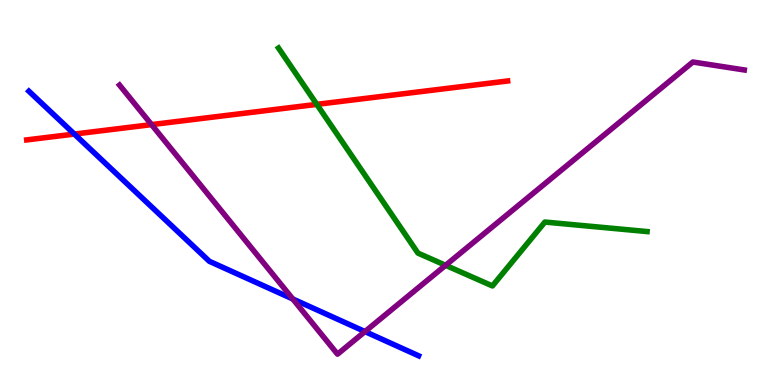[{'lines': ['blue', 'red'], 'intersections': [{'x': 0.96, 'y': 6.52}]}, {'lines': ['green', 'red'], 'intersections': [{'x': 4.09, 'y': 7.29}]}, {'lines': ['purple', 'red'], 'intersections': [{'x': 1.96, 'y': 6.76}]}, {'lines': ['blue', 'green'], 'intersections': []}, {'lines': ['blue', 'purple'], 'intersections': [{'x': 3.78, 'y': 2.23}, {'x': 4.71, 'y': 1.39}]}, {'lines': ['green', 'purple'], 'intersections': [{'x': 5.75, 'y': 3.11}]}]